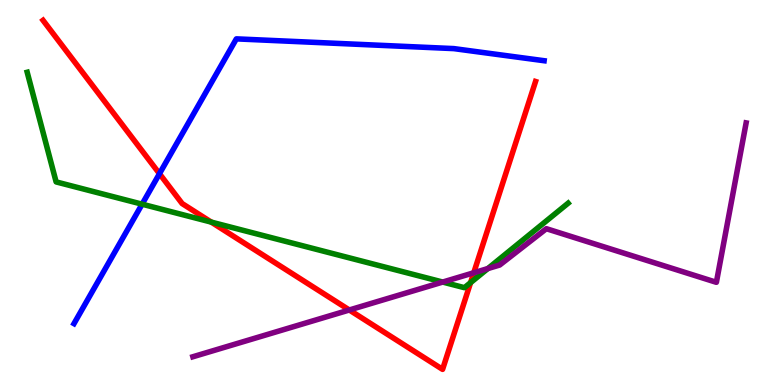[{'lines': ['blue', 'red'], 'intersections': [{'x': 2.06, 'y': 5.49}]}, {'lines': ['green', 'red'], 'intersections': [{'x': 2.73, 'y': 4.23}, {'x': 6.07, 'y': 2.66}]}, {'lines': ['purple', 'red'], 'intersections': [{'x': 4.51, 'y': 1.95}, {'x': 6.11, 'y': 2.91}]}, {'lines': ['blue', 'green'], 'intersections': [{'x': 1.83, 'y': 4.7}]}, {'lines': ['blue', 'purple'], 'intersections': []}, {'lines': ['green', 'purple'], 'intersections': [{'x': 5.71, 'y': 2.67}, {'x': 6.3, 'y': 3.02}]}]